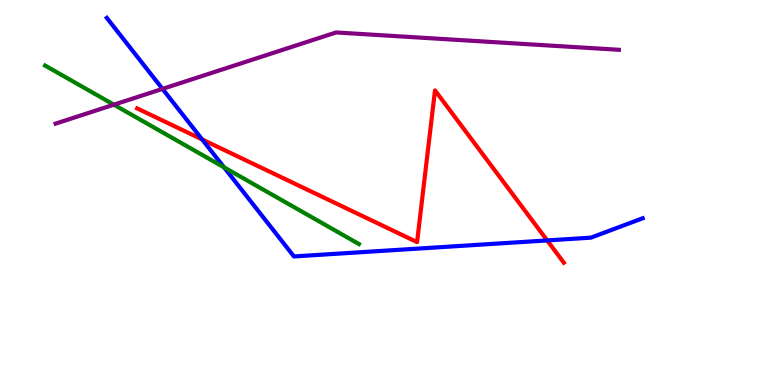[{'lines': ['blue', 'red'], 'intersections': [{'x': 2.61, 'y': 6.38}, {'x': 7.06, 'y': 3.76}]}, {'lines': ['green', 'red'], 'intersections': []}, {'lines': ['purple', 'red'], 'intersections': []}, {'lines': ['blue', 'green'], 'intersections': [{'x': 2.89, 'y': 5.65}]}, {'lines': ['blue', 'purple'], 'intersections': [{'x': 2.1, 'y': 7.69}]}, {'lines': ['green', 'purple'], 'intersections': [{'x': 1.47, 'y': 7.28}]}]